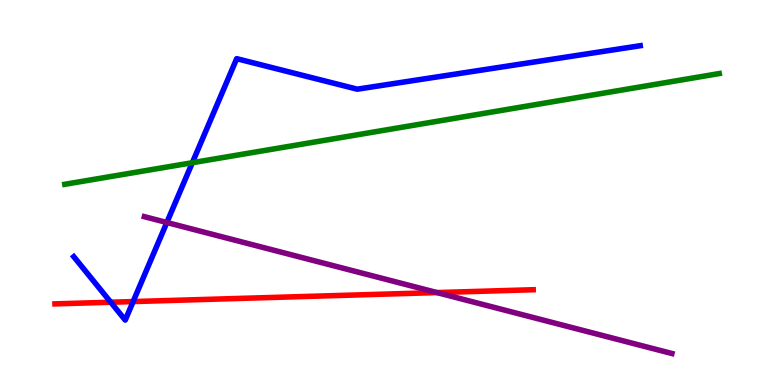[{'lines': ['blue', 'red'], 'intersections': [{'x': 1.43, 'y': 2.15}, {'x': 1.72, 'y': 2.17}]}, {'lines': ['green', 'red'], 'intersections': []}, {'lines': ['purple', 'red'], 'intersections': [{'x': 5.64, 'y': 2.4}]}, {'lines': ['blue', 'green'], 'intersections': [{'x': 2.48, 'y': 5.77}]}, {'lines': ['blue', 'purple'], 'intersections': [{'x': 2.15, 'y': 4.22}]}, {'lines': ['green', 'purple'], 'intersections': []}]